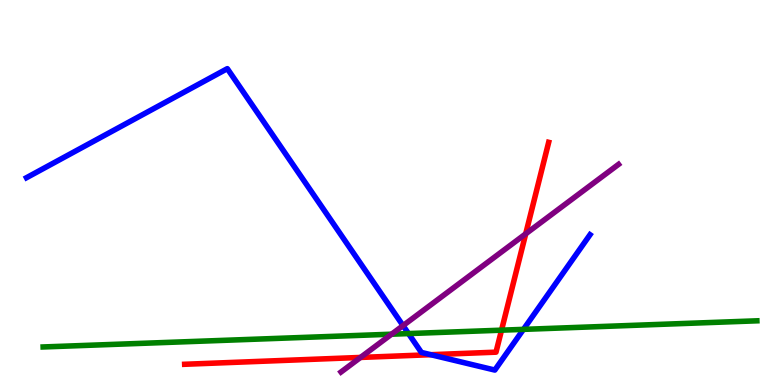[{'lines': ['blue', 'red'], 'intersections': [{'x': 5.56, 'y': 0.787}]}, {'lines': ['green', 'red'], 'intersections': [{'x': 6.47, 'y': 1.42}]}, {'lines': ['purple', 'red'], 'intersections': [{'x': 4.65, 'y': 0.716}, {'x': 6.78, 'y': 3.93}]}, {'lines': ['blue', 'green'], 'intersections': [{'x': 5.27, 'y': 1.34}, {'x': 6.75, 'y': 1.44}]}, {'lines': ['blue', 'purple'], 'intersections': [{'x': 5.2, 'y': 1.54}]}, {'lines': ['green', 'purple'], 'intersections': [{'x': 5.05, 'y': 1.32}]}]